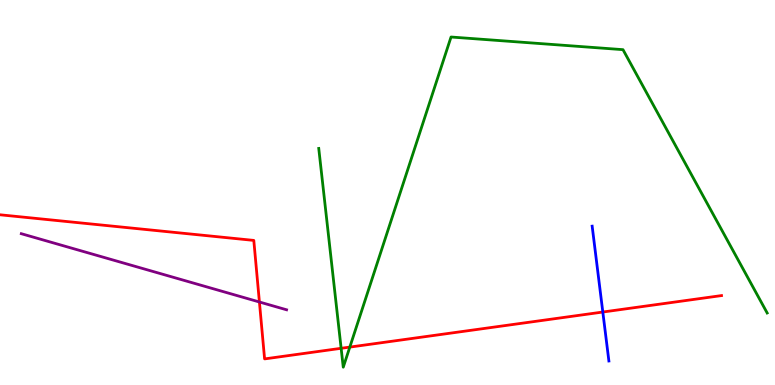[{'lines': ['blue', 'red'], 'intersections': [{'x': 7.78, 'y': 1.9}]}, {'lines': ['green', 'red'], 'intersections': [{'x': 4.4, 'y': 0.953}, {'x': 4.51, 'y': 0.985}]}, {'lines': ['purple', 'red'], 'intersections': [{'x': 3.35, 'y': 2.16}]}, {'lines': ['blue', 'green'], 'intersections': []}, {'lines': ['blue', 'purple'], 'intersections': []}, {'lines': ['green', 'purple'], 'intersections': []}]